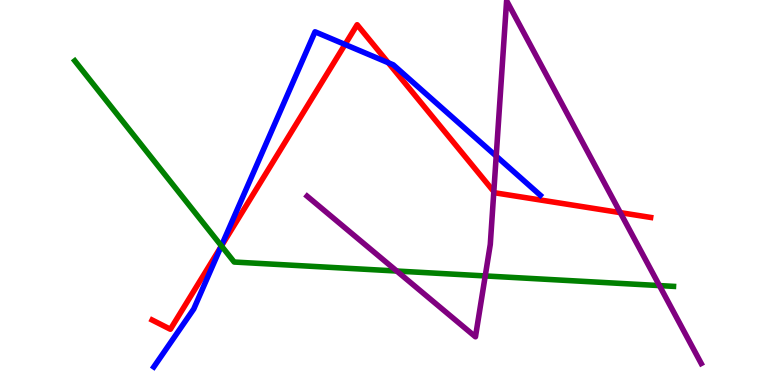[{'lines': ['blue', 'red'], 'intersections': [{'x': 2.85, 'y': 3.59}, {'x': 4.45, 'y': 8.85}, {'x': 5.01, 'y': 8.37}]}, {'lines': ['green', 'red'], 'intersections': [{'x': 2.86, 'y': 3.61}]}, {'lines': ['purple', 'red'], 'intersections': [{'x': 6.37, 'y': 5.02}, {'x': 8.0, 'y': 4.48}]}, {'lines': ['blue', 'green'], 'intersections': [{'x': 2.86, 'y': 3.61}]}, {'lines': ['blue', 'purple'], 'intersections': [{'x': 6.4, 'y': 5.94}]}, {'lines': ['green', 'purple'], 'intersections': [{'x': 5.12, 'y': 2.96}, {'x': 6.26, 'y': 2.83}, {'x': 8.51, 'y': 2.58}]}]